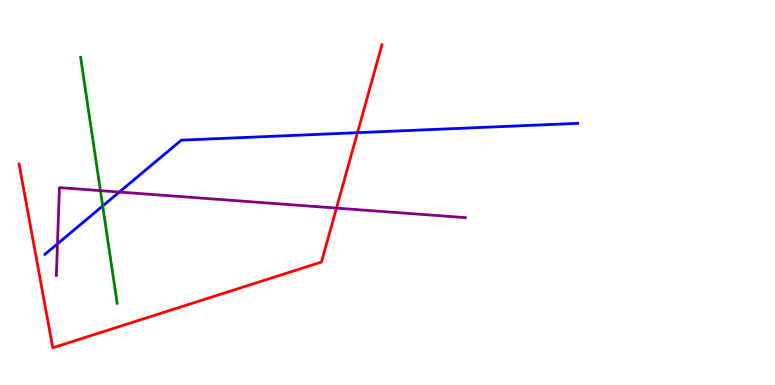[{'lines': ['blue', 'red'], 'intersections': [{'x': 4.61, 'y': 6.55}]}, {'lines': ['green', 'red'], 'intersections': []}, {'lines': ['purple', 'red'], 'intersections': [{'x': 4.34, 'y': 4.59}]}, {'lines': ['blue', 'green'], 'intersections': [{'x': 1.33, 'y': 4.65}]}, {'lines': ['blue', 'purple'], 'intersections': [{'x': 0.742, 'y': 3.67}, {'x': 1.54, 'y': 5.01}]}, {'lines': ['green', 'purple'], 'intersections': [{'x': 1.3, 'y': 5.05}]}]